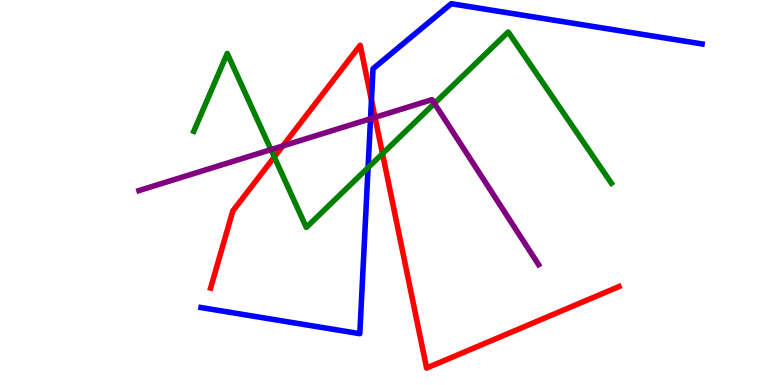[{'lines': ['blue', 'red'], 'intersections': [{'x': 4.79, 'y': 7.4}]}, {'lines': ['green', 'red'], 'intersections': [{'x': 3.54, 'y': 5.92}, {'x': 4.94, 'y': 6.01}]}, {'lines': ['purple', 'red'], 'intersections': [{'x': 3.65, 'y': 6.21}, {'x': 4.84, 'y': 6.95}]}, {'lines': ['blue', 'green'], 'intersections': [{'x': 4.75, 'y': 5.65}]}, {'lines': ['blue', 'purple'], 'intersections': [{'x': 4.78, 'y': 6.92}]}, {'lines': ['green', 'purple'], 'intersections': [{'x': 3.5, 'y': 6.11}, {'x': 5.61, 'y': 7.31}]}]